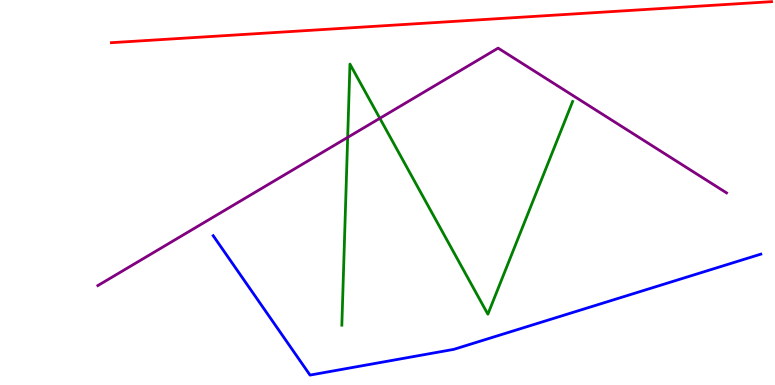[{'lines': ['blue', 'red'], 'intersections': []}, {'lines': ['green', 'red'], 'intersections': []}, {'lines': ['purple', 'red'], 'intersections': []}, {'lines': ['blue', 'green'], 'intersections': []}, {'lines': ['blue', 'purple'], 'intersections': []}, {'lines': ['green', 'purple'], 'intersections': [{'x': 4.49, 'y': 6.43}, {'x': 4.9, 'y': 6.93}]}]